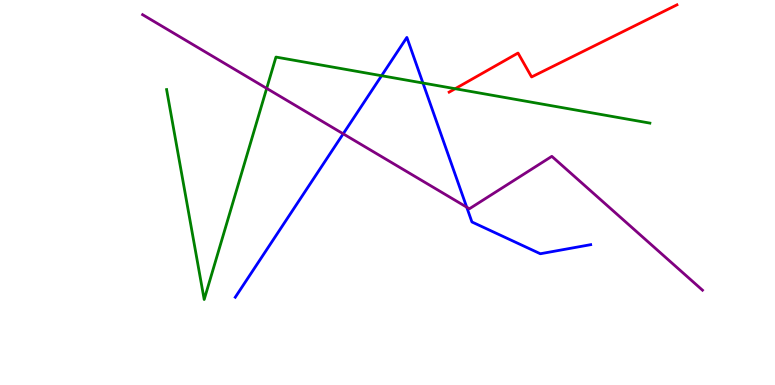[{'lines': ['blue', 'red'], 'intersections': []}, {'lines': ['green', 'red'], 'intersections': [{'x': 5.87, 'y': 7.7}]}, {'lines': ['purple', 'red'], 'intersections': []}, {'lines': ['blue', 'green'], 'intersections': [{'x': 4.92, 'y': 8.03}, {'x': 5.46, 'y': 7.84}]}, {'lines': ['blue', 'purple'], 'intersections': [{'x': 4.43, 'y': 6.52}, {'x': 6.02, 'y': 4.62}]}, {'lines': ['green', 'purple'], 'intersections': [{'x': 3.44, 'y': 7.7}]}]